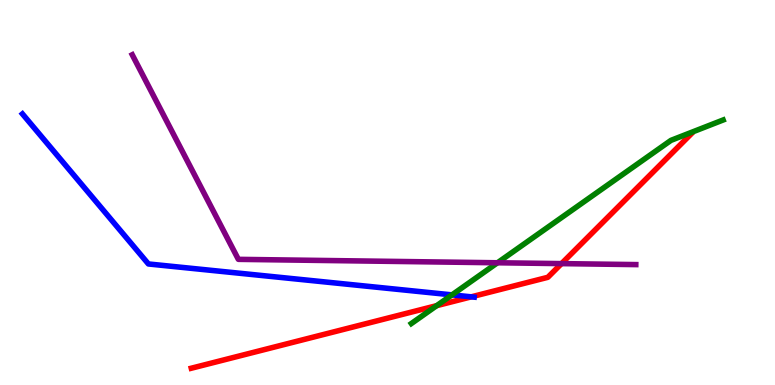[{'lines': ['blue', 'red'], 'intersections': [{'x': 6.08, 'y': 2.29}]}, {'lines': ['green', 'red'], 'intersections': [{'x': 5.64, 'y': 2.06}]}, {'lines': ['purple', 'red'], 'intersections': [{'x': 7.25, 'y': 3.15}]}, {'lines': ['blue', 'green'], 'intersections': [{'x': 5.83, 'y': 2.34}]}, {'lines': ['blue', 'purple'], 'intersections': []}, {'lines': ['green', 'purple'], 'intersections': [{'x': 6.42, 'y': 3.17}]}]